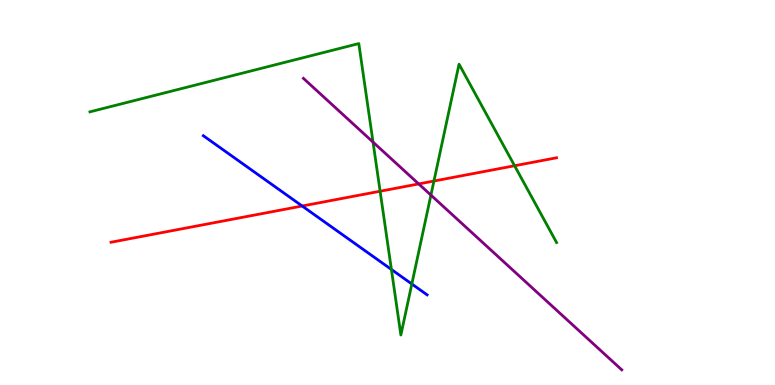[{'lines': ['blue', 'red'], 'intersections': [{'x': 3.9, 'y': 4.65}]}, {'lines': ['green', 'red'], 'intersections': [{'x': 4.9, 'y': 5.03}, {'x': 5.6, 'y': 5.3}, {'x': 6.64, 'y': 5.69}]}, {'lines': ['purple', 'red'], 'intersections': [{'x': 5.4, 'y': 5.22}]}, {'lines': ['blue', 'green'], 'intersections': [{'x': 5.05, 'y': 3.0}, {'x': 5.31, 'y': 2.62}]}, {'lines': ['blue', 'purple'], 'intersections': []}, {'lines': ['green', 'purple'], 'intersections': [{'x': 4.81, 'y': 6.31}, {'x': 5.56, 'y': 4.93}]}]